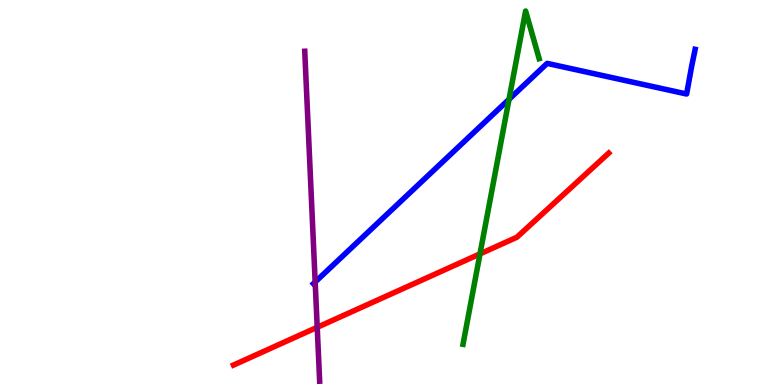[{'lines': ['blue', 'red'], 'intersections': []}, {'lines': ['green', 'red'], 'intersections': [{'x': 6.19, 'y': 3.41}]}, {'lines': ['purple', 'red'], 'intersections': [{'x': 4.09, 'y': 1.5}]}, {'lines': ['blue', 'green'], 'intersections': [{'x': 6.57, 'y': 7.42}]}, {'lines': ['blue', 'purple'], 'intersections': [{'x': 4.07, 'y': 2.68}]}, {'lines': ['green', 'purple'], 'intersections': []}]